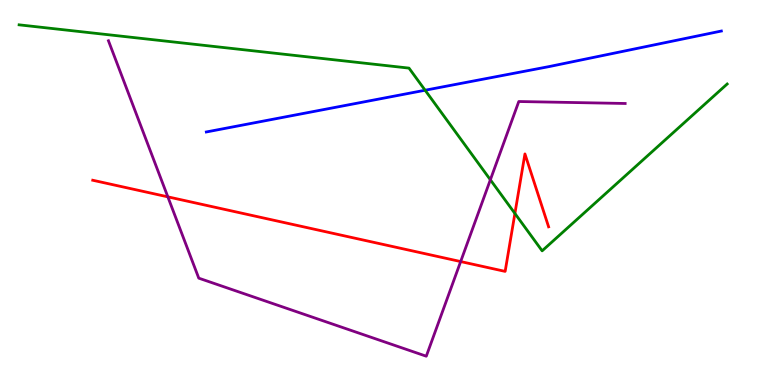[{'lines': ['blue', 'red'], 'intersections': []}, {'lines': ['green', 'red'], 'intersections': [{'x': 6.64, 'y': 4.46}]}, {'lines': ['purple', 'red'], 'intersections': [{'x': 2.17, 'y': 4.89}, {'x': 5.94, 'y': 3.21}]}, {'lines': ['blue', 'green'], 'intersections': [{'x': 5.49, 'y': 7.66}]}, {'lines': ['blue', 'purple'], 'intersections': []}, {'lines': ['green', 'purple'], 'intersections': [{'x': 6.33, 'y': 5.33}]}]